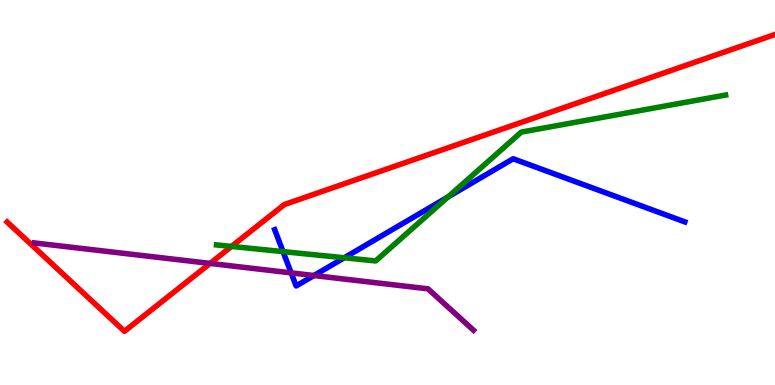[{'lines': ['blue', 'red'], 'intersections': []}, {'lines': ['green', 'red'], 'intersections': [{'x': 2.99, 'y': 3.6}]}, {'lines': ['purple', 'red'], 'intersections': [{'x': 2.71, 'y': 3.16}]}, {'lines': ['blue', 'green'], 'intersections': [{'x': 3.65, 'y': 3.46}, {'x': 4.44, 'y': 3.3}, {'x': 5.78, 'y': 4.88}]}, {'lines': ['blue', 'purple'], 'intersections': [{'x': 3.76, 'y': 2.91}, {'x': 4.05, 'y': 2.84}]}, {'lines': ['green', 'purple'], 'intersections': []}]